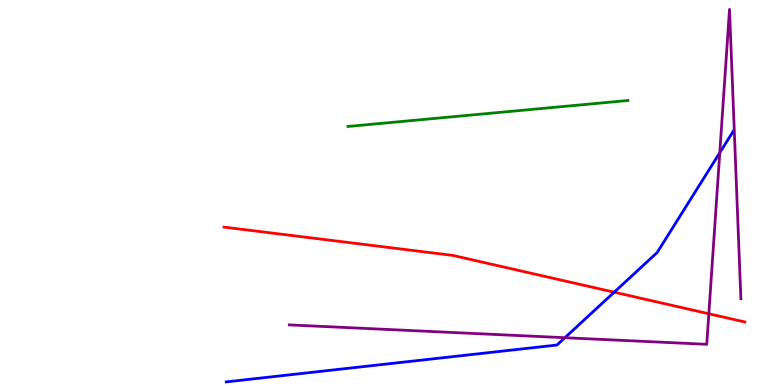[{'lines': ['blue', 'red'], 'intersections': [{'x': 7.93, 'y': 2.41}]}, {'lines': ['green', 'red'], 'intersections': []}, {'lines': ['purple', 'red'], 'intersections': [{'x': 9.15, 'y': 1.85}]}, {'lines': ['blue', 'green'], 'intersections': []}, {'lines': ['blue', 'purple'], 'intersections': [{'x': 7.29, 'y': 1.23}, {'x': 9.29, 'y': 6.03}]}, {'lines': ['green', 'purple'], 'intersections': []}]